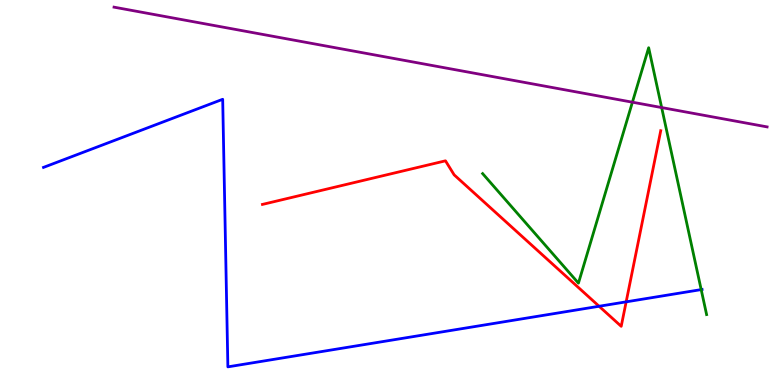[{'lines': ['blue', 'red'], 'intersections': [{'x': 7.73, 'y': 2.05}, {'x': 8.08, 'y': 2.16}]}, {'lines': ['green', 'red'], 'intersections': []}, {'lines': ['purple', 'red'], 'intersections': []}, {'lines': ['blue', 'green'], 'intersections': [{'x': 9.05, 'y': 2.48}]}, {'lines': ['blue', 'purple'], 'intersections': []}, {'lines': ['green', 'purple'], 'intersections': [{'x': 8.16, 'y': 7.35}, {'x': 8.54, 'y': 7.21}]}]